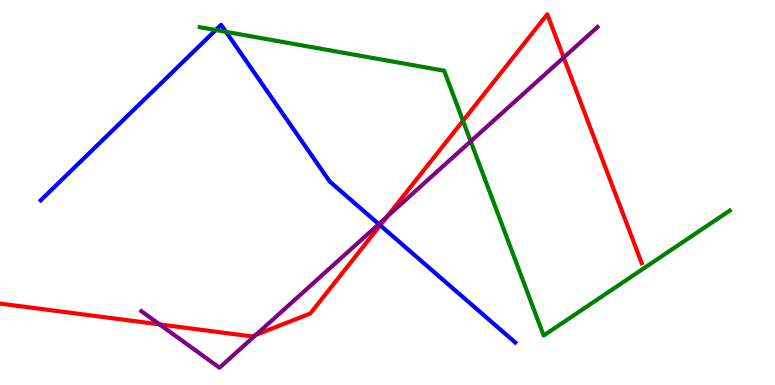[{'lines': ['blue', 'red'], 'intersections': [{'x': 4.91, 'y': 4.15}]}, {'lines': ['green', 'red'], 'intersections': [{'x': 5.97, 'y': 6.86}]}, {'lines': ['purple', 'red'], 'intersections': [{'x': 2.06, 'y': 1.57}, {'x': 3.3, 'y': 1.3}, {'x': 4.99, 'y': 4.37}, {'x': 7.27, 'y': 8.51}]}, {'lines': ['blue', 'green'], 'intersections': [{'x': 2.78, 'y': 9.22}, {'x': 2.92, 'y': 9.17}]}, {'lines': ['blue', 'purple'], 'intersections': [{'x': 4.89, 'y': 4.18}]}, {'lines': ['green', 'purple'], 'intersections': [{'x': 6.07, 'y': 6.33}]}]